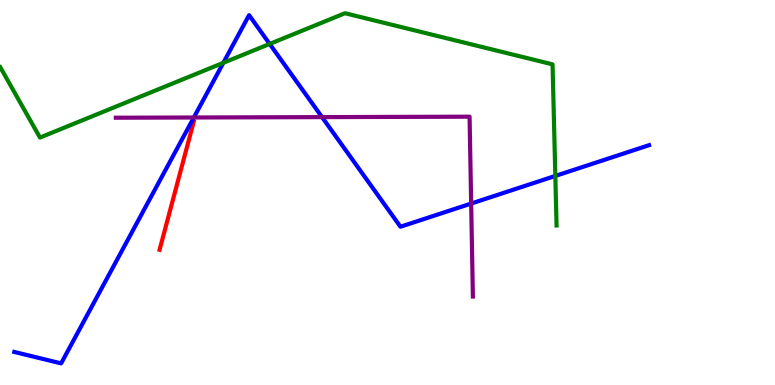[{'lines': ['blue', 'red'], 'intersections': []}, {'lines': ['green', 'red'], 'intersections': []}, {'lines': ['purple', 'red'], 'intersections': []}, {'lines': ['blue', 'green'], 'intersections': [{'x': 2.88, 'y': 8.37}, {'x': 3.48, 'y': 8.86}, {'x': 7.17, 'y': 5.43}]}, {'lines': ['blue', 'purple'], 'intersections': [{'x': 2.5, 'y': 6.95}, {'x': 4.16, 'y': 6.96}, {'x': 6.08, 'y': 4.71}]}, {'lines': ['green', 'purple'], 'intersections': []}]